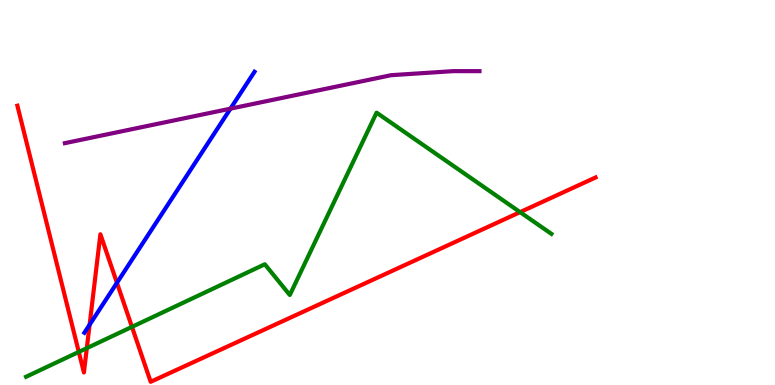[{'lines': ['blue', 'red'], 'intersections': [{'x': 1.16, 'y': 1.56}, {'x': 1.51, 'y': 2.65}]}, {'lines': ['green', 'red'], 'intersections': [{'x': 1.02, 'y': 0.859}, {'x': 1.12, 'y': 0.957}, {'x': 1.7, 'y': 1.51}, {'x': 6.71, 'y': 4.49}]}, {'lines': ['purple', 'red'], 'intersections': []}, {'lines': ['blue', 'green'], 'intersections': []}, {'lines': ['blue', 'purple'], 'intersections': [{'x': 2.97, 'y': 7.18}]}, {'lines': ['green', 'purple'], 'intersections': []}]